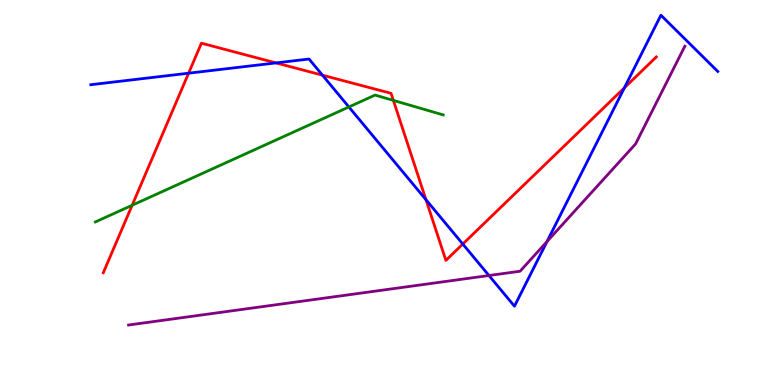[{'lines': ['blue', 'red'], 'intersections': [{'x': 2.43, 'y': 8.1}, {'x': 3.56, 'y': 8.37}, {'x': 4.16, 'y': 8.05}, {'x': 5.5, 'y': 4.81}, {'x': 5.97, 'y': 3.66}, {'x': 8.06, 'y': 7.72}]}, {'lines': ['green', 'red'], 'intersections': [{'x': 1.71, 'y': 4.67}, {'x': 5.08, 'y': 7.39}]}, {'lines': ['purple', 'red'], 'intersections': []}, {'lines': ['blue', 'green'], 'intersections': [{'x': 4.5, 'y': 7.22}]}, {'lines': ['blue', 'purple'], 'intersections': [{'x': 6.31, 'y': 2.84}, {'x': 7.06, 'y': 3.73}]}, {'lines': ['green', 'purple'], 'intersections': []}]